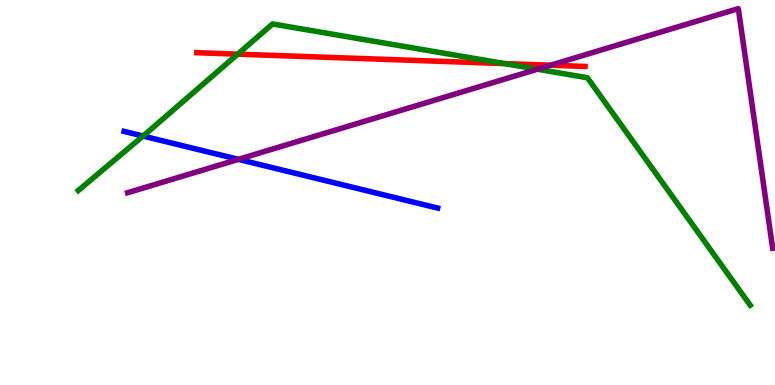[{'lines': ['blue', 'red'], 'intersections': []}, {'lines': ['green', 'red'], 'intersections': [{'x': 3.07, 'y': 8.59}, {'x': 6.51, 'y': 8.35}]}, {'lines': ['purple', 'red'], 'intersections': [{'x': 7.1, 'y': 8.31}]}, {'lines': ['blue', 'green'], 'intersections': [{'x': 1.85, 'y': 6.47}]}, {'lines': ['blue', 'purple'], 'intersections': [{'x': 3.08, 'y': 5.86}]}, {'lines': ['green', 'purple'], 'intersections': [{'x': 6.93, 'y': 8.2}]}]